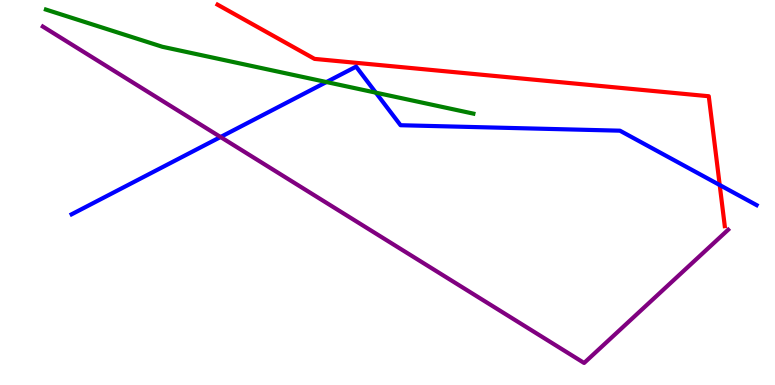[{'lines': ['blue', 'red'], 'intersections': [{'x': 9.29, 'y': 5.19}]}, {'lines': ['green', 'red'], 'intersections': []}, {'lines': ['purple', 'red'], 'intersections': []}, {'lines': ['blue', 'green'], 'intersections': [{'x': 4.21, 'y': 7.87}, {'x': 4.85, 'y': 7.59}]}, {'lines': ['blue', 'purple'], 'intersections': [{'x': 2.85, 'y': 6.44}]}, {'lines': ['green', 'purple'], 'intersections': []}]